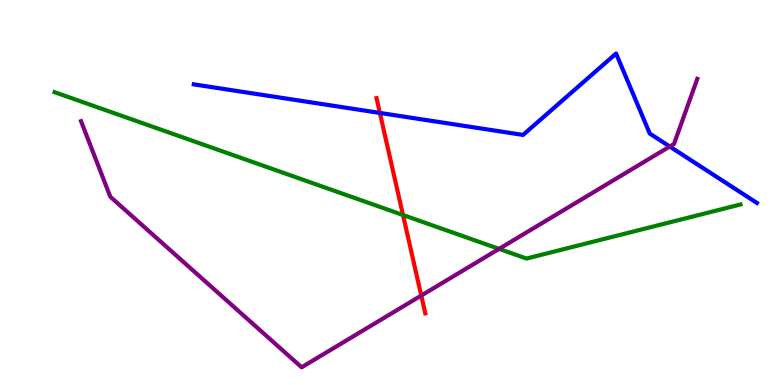[{'lines': ['blue', 'red'], 'intersections': [{'x': 4.9, 'y': 7.07}]}, {'lines': ['green', 'red'], 'intersections': [{'x': 5.2, 'y': 4.42}]}, {'lines': ['purple', 'red'], 'intersections': [{'x': 5.44, 'y': 2.32}]}, {'lines': ['blue', 'green'], 'intersections': []}, {'lines': ['blue', 'purple'], 'intersections': [{'x': 8.64, 'y': 6.19}]}, {'lines': ['green', 'purple'], 'intersections': [{'x': 6.44, 'y': 3.54}]}]